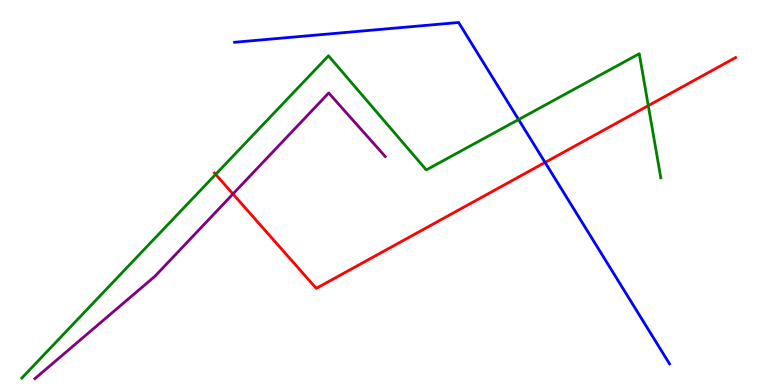[{'lines': ['blue', 'red'], 'intersections': [{'x': 7.03, 'y': 5.78}]}, {'lines': ['green', 'red'], 'intersections': [{'x': 2.78, 'y': 5.47}, {'x': 8.36, 'y': 7.26}]}, {'lines': ['purple', 'red'], 'intersections': [{'x': 3.01, 'y': 4.96}]}, {'lines': ['blue', 'green'], 'intersections': [{'x': 6.69, 'y': 6.89}]}, {'lines': ['blue', 'purple'], 'intersections': []}, {'lines': ['green', 'purple'], 'intersections': []}]